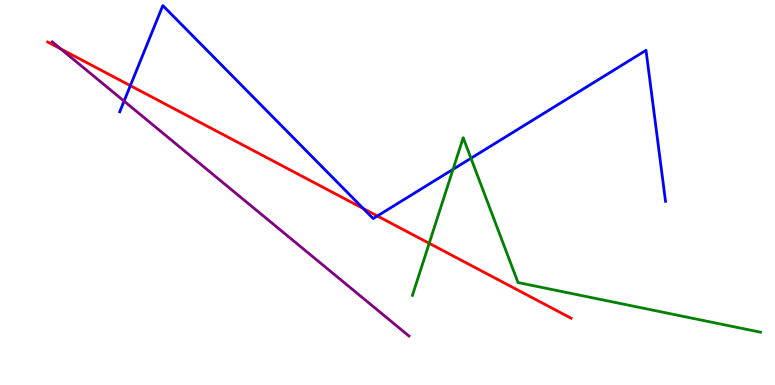[{'lines': ['blue', 'red'], 'intersections': [{'x': 1.68, 'y': 7.78}, {'x': 4.69, 'y': 4.58}, {'x': 4.87, 'y': 4.39}]}, {'lines': ['green', 'red'], 'intersections': [{'x': 5.54, 'y': 3.68}]}, {'lines': ['purple', 'red'], 'intersections': [{'x': 0.783, 'y': 8.73}]}, {'lines': ['blue', 'green'], 'intersections': [{'x': 5.85, 'y': 5.6}, {'x': 6.08, 'y': 5.89}]}, {'lines': ['blue', 'purple'], 'intersections': [{'x': 1.6, 'y': 7.37}]}, {'lines': ['green', 'purple'], 'intersections': []}]